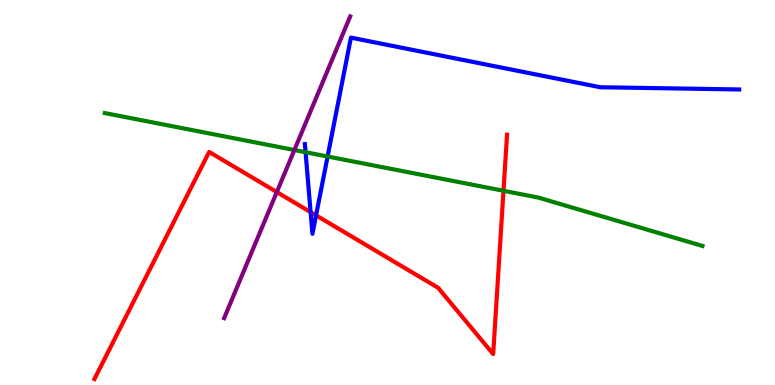[{'lines': ['blue', 'red'], 'intersections': [{'x': 4.01, 'y': 4.49}, {'x': 4.08, 'y': 4.41}]}, {'lines': ['green', 'red'], 'intersections': [{'x': 6.5, 'y': 5.04}]}, {'lines': ['purple', 'red'], 'intersections': [{'x': 3.57, 'y': 5.01}]}, {'lines': ['blue', 'green'], 'intersections': [{'x': 3.94, 'y': 6.05}, {'x': 4.23, 'y': 5.94}]}, {'lines': ['blue', 'purple'], 'intersections': []}, {'lines': ['green', 'purple'], 'intersections': [{'x': 3.8, 'y': 6.1}]}]